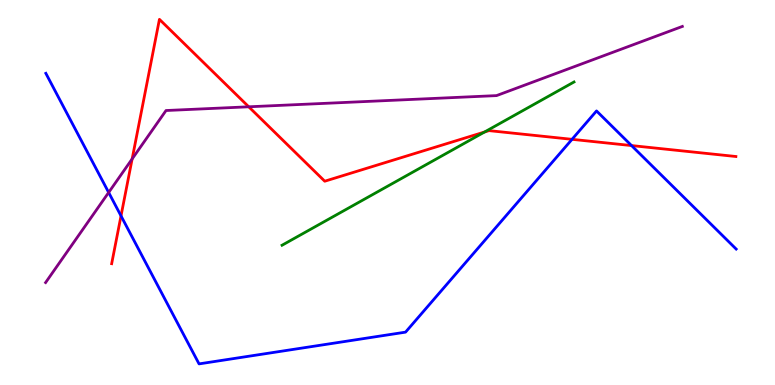[{'lines': ['blue', 'red'], 'intersections': [{'x': 1.56, 'y': 4.39}, {'x': 7.38, 'y': 6.38}, {'x': 8.15, 'y': 6.22}]}, {'lines': ['green', 'red'], 'intersections': [{'x': 6.25, 'y': 6.57}]}, {'lines': ['purple', 'red'], 'intersections': [{'x': 1.71, 'y': 5.87}, {'x': 3.21, 'y': 7.23}]}, {'lines': ['blue', 'green'], 'intersections': []}, {'lines': ['blue', 'purple'], 'intersections': [{'x': 1.4, 'y': 5.0}]}, {'lines': ['green', 'purple'], 'intersections': []}]